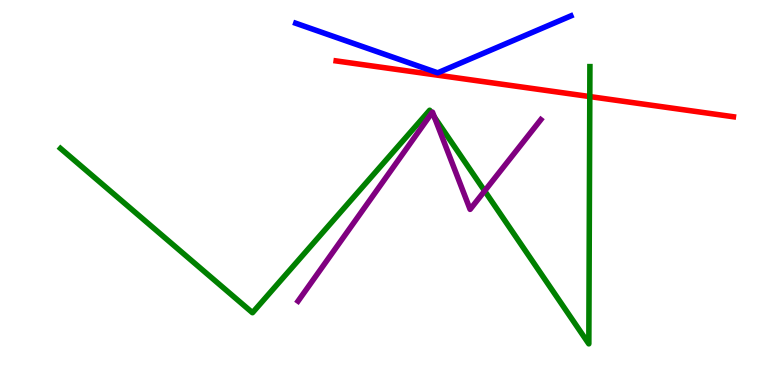[{'lines': ['blue', 'red'], 'intersections': []}, {'lines': ['green', 'red'], 'intersections': [{'x': 7.61, 'y': 7.49}]}, {'lines': ['purple', 'red'], 'intersections': []}, {'lines': ['blue', 'green'], 'intersections': []}, {'lines': ['blue', 'purple'], 'intersections': []}, {'lines': ['green', 'purple'], 'intersections': [{'x': 5.57, 'y': 7.06}, {'x': 5.61, 'y': 6.96}, {'x': 6.25, 'y': 5.04}]}]